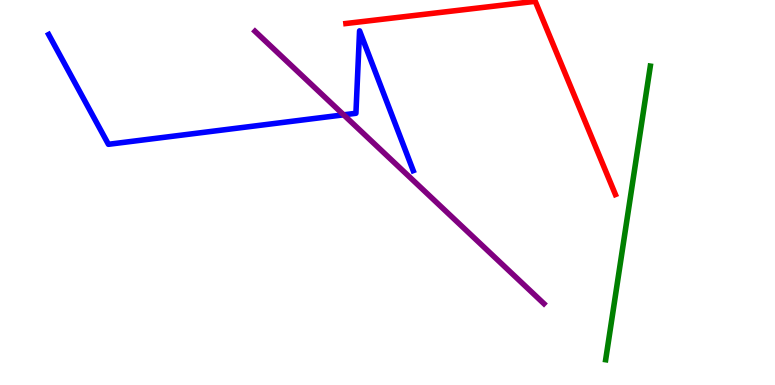[{'lines': ['blue', 'red'], 'intersections': []}, {'lines': ['green', 'red'], 'intersections': []}, {'lines': ['purple', 'red'], 'intersections': []}, {'lines': ['blue', 'green'], 'intersections': []}, {'lines': ['blue', 'purple'], 'intersections': [{'x': 4.43, 'y': 7.02}]}, {'lines': ['green', 'purple'], 'intersections': []}]